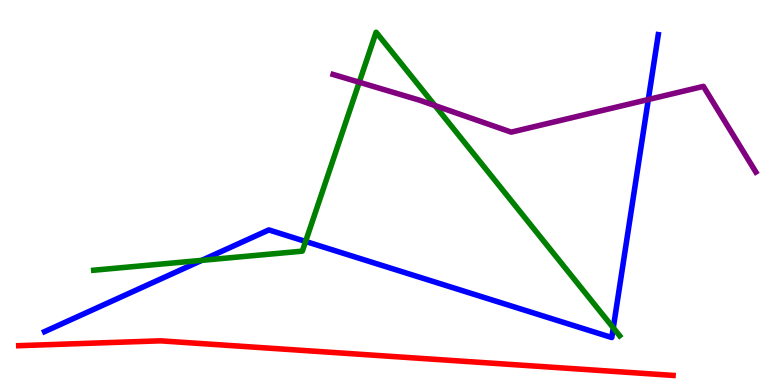[{'lines': ['blue', 'red'], 'intersections': []}, {'lines': ['green', 'red'], 'intersections': []}, {'lines': ['purple', 'red'], 'intersections': []}, {'lines': ['blue', 'green'], 'intersections': [{'x': 2.6, 'y': 3.24}, {'x': 3.94, 'y': 3.73}, {'x': 7.91, 'y': 1.49}]}, {'lines': ['blue', 'purple'], 'intersections': [{'x': 8.37, 'y': 7.42}]}, {'lines': ['green', 'purple'], 'intersections': [{'x': 4.64, 'y': 7.86}, {'x': 5.61, 'y': 7.26}]}]